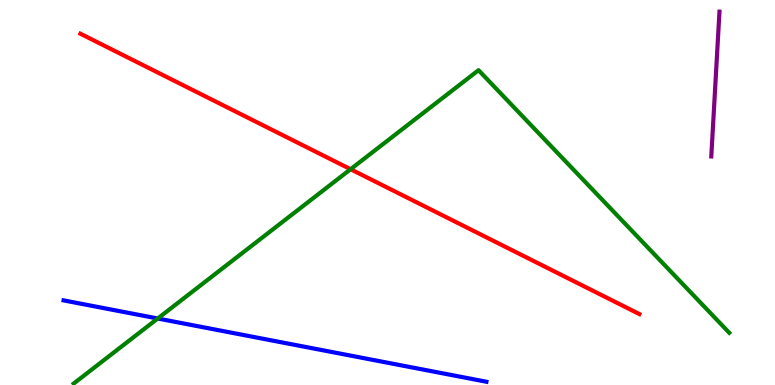[{'lines': ['blue', 'red'], 'intersections': []}, {'lines': ['green', 'red'], 'intersections': [{'x': 4.52, 'y': 5.6}]}, {'lines': ['purple', 'red'], 'intersections': []}, {'lines': ['blue', 'green'], 'intersections': [{'x': 2.04, 'y': 1.73}]}, {'lines': ['blue', 'purple'], 'intersections': []}, {'lines': ['green', 'purple'], 'intersections': []}]